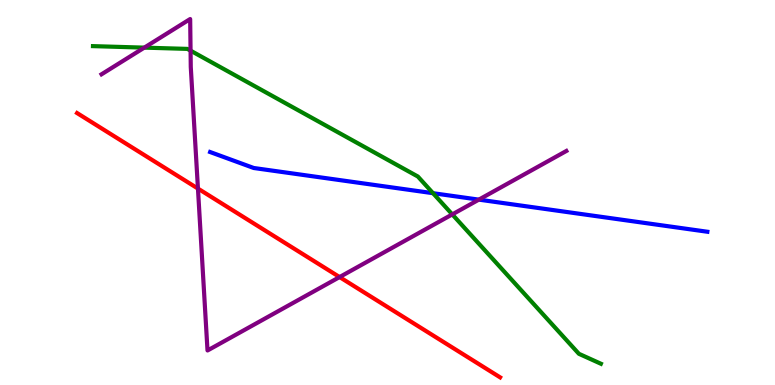[{'lines': ['blue', 'red'], 'intersections': []}, {'lines': ['green', 'red'], 'intersections': []}, {'lines': ['purple', 'red'], 'intersections': [{'x': 2.55, 'y': 5.1}, {'x': 4.38, 'y': 2.8}]}, {'lines': ['blue', 'green'], 'intersections': [{'x': 5.59, 'y': 4.98}]}, {'lines': ['blue', 'purple'], 'intersections': [{'x': 6.18, 'y': 4.81}]}, {'lines': ['green', 'purple'], 'intersections': [{'x': 1.86, 'y': 8.76}, {'x': 2.46, 'y': 8.68}, {'x': 5.84, 'y': 4.43}]}]